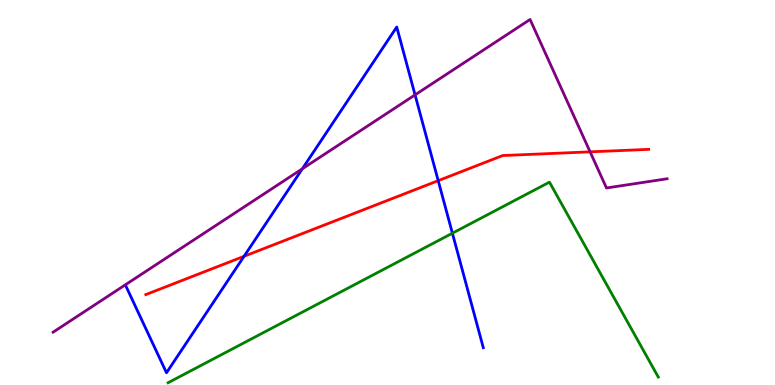[{'lines': ['blue', 'red'], 'intersections': [{'x': 3.15, 'y': 3.34}, {'x': 5.65, 'y': 5.31}]}, {'lines': ['green', 'red'], 'intersections': []}, {'lines': ['purple', 'red'], 'intersections': [{'x': 7.61, 'y': 6.06}]}, {'lines': ['blue', 'green'], 'intersections': [{'x': 5.84, 'y': 3.94}]}, {'lines': ['blue', 'purple'], 'intersections': [{'x': 3.9, 'y': 5.62}, {'x': 5.36, 'y': 7.54}]}, {'lines': ['green', 'purple'], 'intersections': []}]